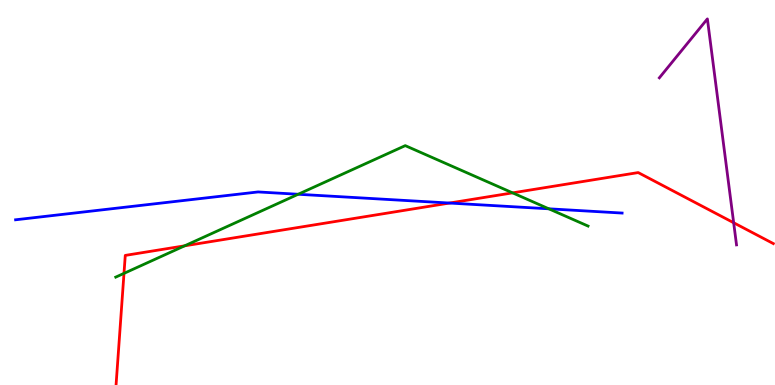[{'lines': ['blue', 'red'], 'intersections': [{'x': 5.8, 'y': 4.73}]}, {'lines': ['green', 'red'], 'intersections': [{'x': 1.6, 'y': 2.9}, {'x': 2.38, 'y': 3.62}, {'x': 6.61, 'y': 4.99}]}, {'lines': ['purple', 'red'], 'intersections': [{'x': 9.47, 'y': 4.21}]}, {'lines': ['blue', 'green'], 'intersections': [{'x': 3.85, 'y': 4.95}, {'x': 7.08, 'y': 4.58}]}, {'lines': ['blue', 'purple'], 'intersections': []}, {'lines': ['green', 'purple'], 'intersections': []}]